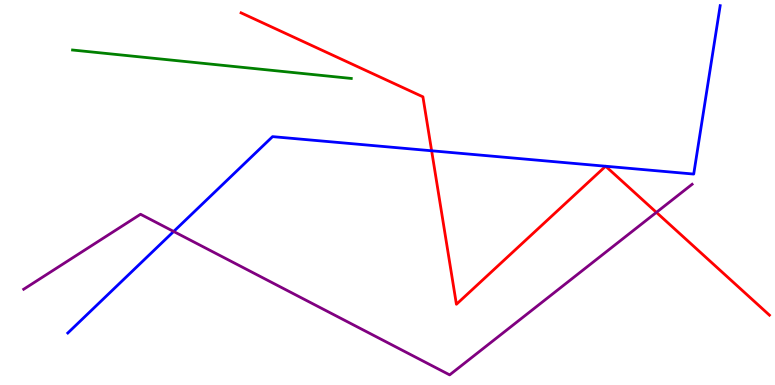[{'lines': ['blue', 'red'], 'intersections': [{'x': 5.57, 'y': 6.08}, {'x': 7.81, 'y': 5.68}, {'x': 7.81, 'y': 5.68}]}, {'lines': ['green', 'red'], 'intersections': []}, {'lines': ['purple', 'red'], 'intersections': [{'x': 8.47, 'y': 4.48}]}, {'lines': ['blue', 'green'], 'intersections': []}, {'lines': ['blue', 'purple'], 'intersections': [{'x': 2.24, 'y': 3.99}]}, {'lines': ['green', 'purple'], 'intersections': []}]